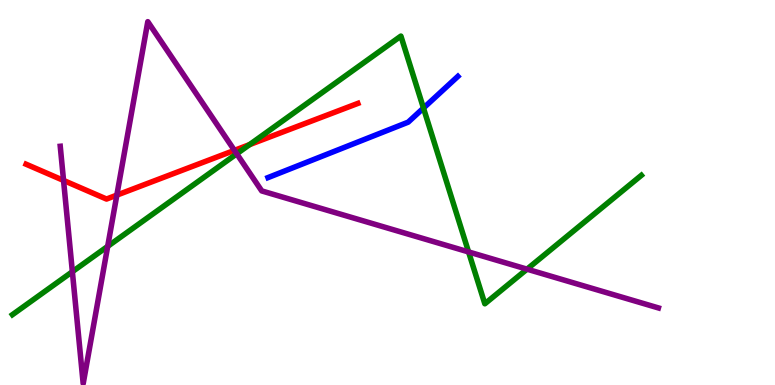[{'lines': ['blue', 'red'], 'intersections': []}, {'lines': ['green', 'red'], 'intersections': [{'x': 3.22, 'y': 6.24}]}, {'lines': ['purple', 'red'], 'intersections': [{'x': 0.82, 'y': 5.31}, {'x': 1.51, 'y': 4.93}, {'x': 3.03, 'y': 6.09}]}, {'lines': ['blue', 'green'], 'intersections': [{'x': 5.46, 'y': 7.19}]}, {'lines': ['blue', 'purple'], 'intersections': []}, {'lines': ['green', 'purple'], 'intersections': [{'x': 0.934, 'y': 2.94}, {'x': 1.39, 'y': 3.6}, {'x': 3.05, 'y': 6.0}, {'x': 6.05, 'y': 3.46}, {'x': 6.8, 'y': 3.01}]}]